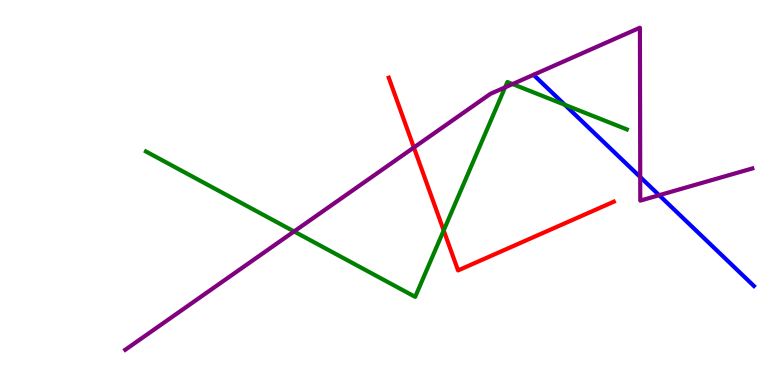[{'lines': ['blue', 'red'], 'intersections': []}, {'lines': ['green', 'red'], 'intersections': [{'x': 5.72, 'y': 4.01}]}, {'lines': ['purple', 'red'], 'intersections': [{'x': 5.34, 'y': 6.17}]}, {'lines': ['blue', 'green'], 'intersections': [{'x': 7.29, 'y': 7.28}]}, {'lines': ['blue', 'purple'], 'intersections': [{'x': 8.26, 'y': 5.4}, {'x': 8.51, 'y': 4.93}]}, {'lines': ['green', 'purple'], 'intersections': [{'x': 3.79, 'y': 3.99}, {'x': 6.52, 'y': 7.73}, {'x': 6.61, 'y': 7.82}]}]